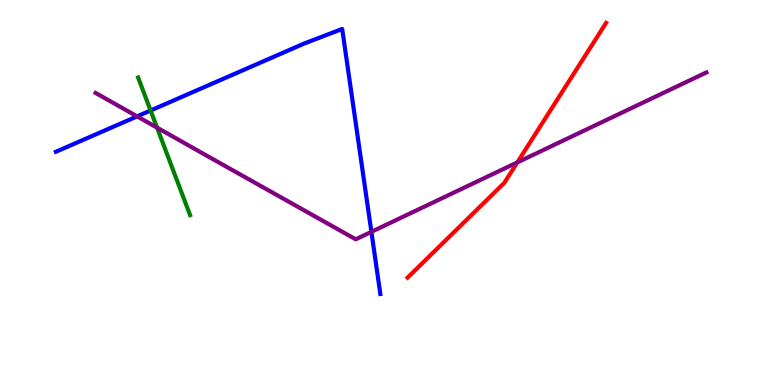[{'lines': ['blue', 'red'], 'intersections': []}, {'lines': ['green', 'red'], 'intersections': []}, {'lines': ['purple', 'red'], 'intersections': [{'x': 6.68, 'y': 5.78}]}, {'lines': ['blue', 'green'], 'intersections': [{'x': 1.94, 'y': 7.13}]}, {'lines': ['blue', 'purple'], 'intersections': [{'x': 1.77, 'y': 6.98}, {'x': 4.79, 'y': 3.98}]}, {'lines': ['green', 'purple'], 'intersections': [{'x': 2.03, 'y': 6.68}]}]